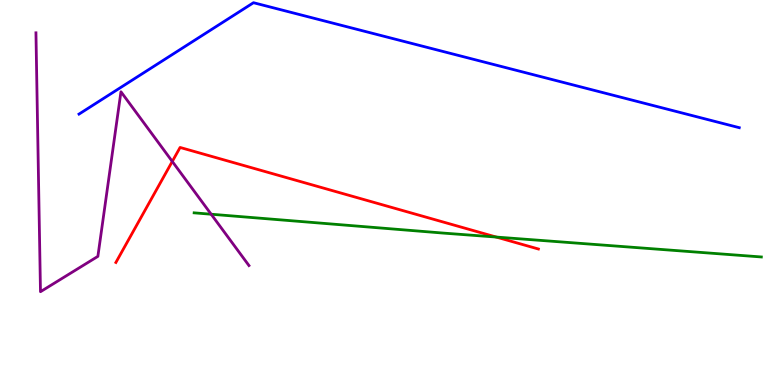[{'lines': ['blue', 'red'], 'intersections': []}, {'lines': ['green', 'red'], 'intersections': [{'x': 6.4, 'y': 3.84}]}, {'lines': ['purple', 'red'], 'intersections': [{'x': 2.22, 'y': 5.81}]}, {'lines': ['blue', 'green'], 'intersections': []}, {'lines': ['blue', 'purple'], 'intersections': []}, {'lines': ['green', 'purple'], 'intersections': [{'x': 2.72, 'y': 4.44}]}]